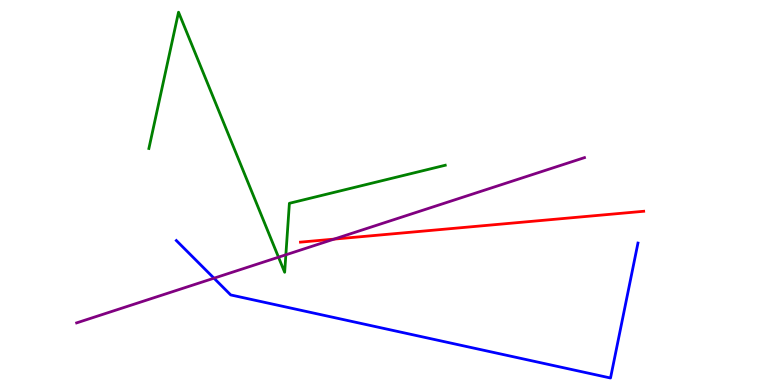[{'lines': ['blue', 'red'], 'intersections': []}, {'lines': ['green', 'red'], 'intersections': []}, {'lines': ['purple', 'red'], 'intersections': [{'x': 4.31, 'y': 3.79}]}, {'lines': ['blue', 'green'], 'intersections': []}, {'lines': ['blue', 'purple'], 'intersections': [{'x': 2.76, 'y': 2.77}]}, {'lines': ['green', 'purple'], 'intersections': [{'x': 3.59, 'y': 3.32}, {'x': 3.69, 'y': 3.38}]}]